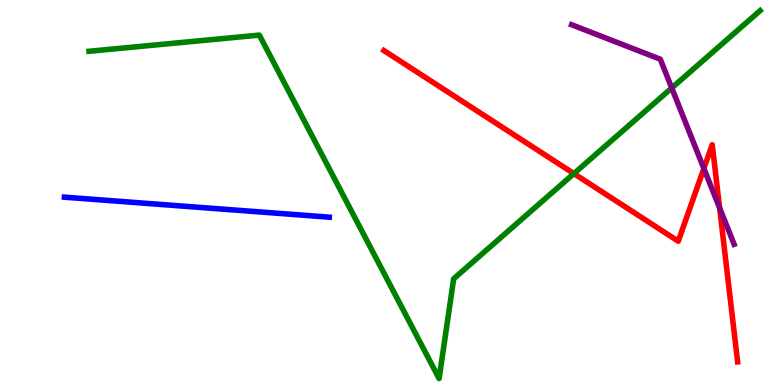[{'lines': ['blue', 'red'], 'intersections': []}, {'lines': ['green', 'red'], 'intersections': [{'x': 7.4, 'y': 5.49}]}, {'lines': ['purple', 'red'], 'intersections': [{'x': 9.08, 'y': 5.62}, {'x': 9.29, 'y': 4.6}]}, {'lines': ['blue', 'green'], 'intersections': []}, {'lines': ['blue', 'purple'], 'intersections': []}, {'lines': ['green', 'purple'], 'intersections': [{'x': 8.67, 'y': 7.72}]}]